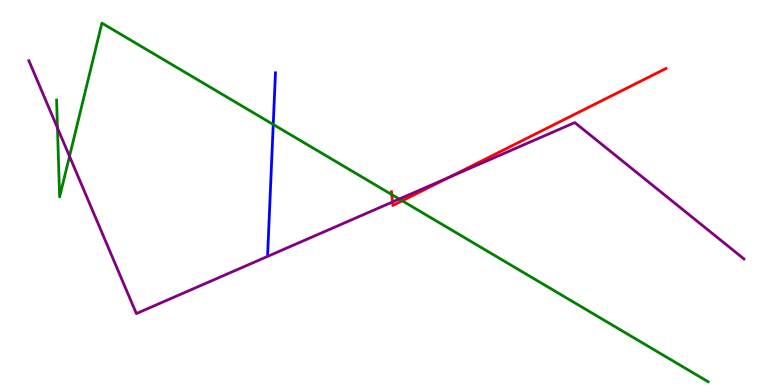[{'lines': ['blue', 'red'], 'intersections': []}, {'lines': ['green', 'red'], 'intersections': [{'x': 5.05, 'y': 4.95}, {'x': 5.19, 'y': 4.78}]}, {'lines': ['purple', 'red'], 'intersections': [{'x': 5.06, 'y': 4.75}, {'x': 5.79, 'y': 5.39}]}, {'lines': ['blue', 'green'], 'intersections': [{'x': 3.53, 'y': 6.77}]}, {'lines': ['blue', 'purple'], 'intersections': []}, {'lines': ['green', 'purple'], 'intersections': [{'x': 0.741, 'y': 6.68}, {'x': 0.897, 'y': 5.94}, {'x': 5.15, 'y': 4.83}]}]